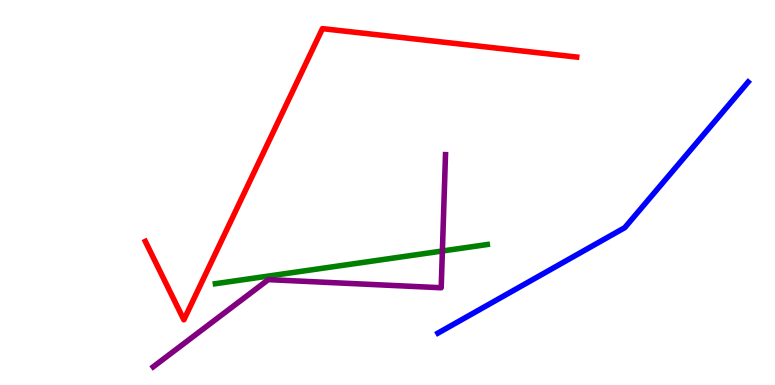[{'lines': ['blue', 'red'], 'intersections': []}, {'lines': ['green', 'red'], 'intersections': []}, {'lines': ['purple', 'red'], 'intersections': []}, {'lines': ['blue', 'green'], 'intersections': []}, {'lines': ['blue', 'purple'], 'intersections': []}, {'lines': ['green', 'purple'], 'intersections': [{'x': 5.71, 'y': 3.48}]}]